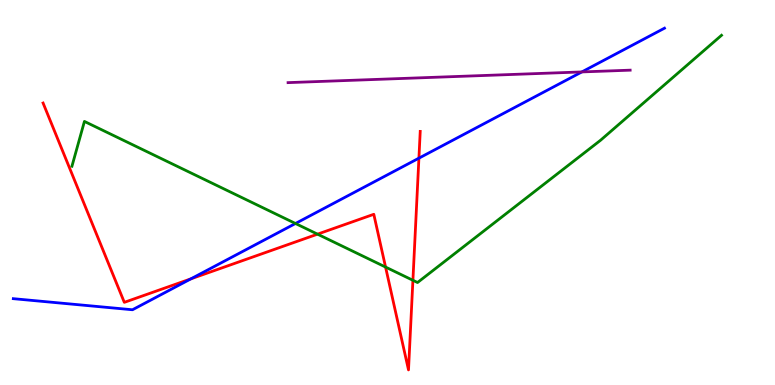[{'lines': ['blue', 'red'], 'intersections': [{'x': 2.46, 'y': 2.76}, {'x': 5.41, 'y': 5.89}]}, {'lines': ['green', 'red'], 'intersections': [{'x': 4.1, 'y': 3.92}, {'x': 4.98, 'y': 3.06}, {'x': 5.33, 'y': 2.72}]}, {'lines': ['purple', 'red'], 'intersections': []}, {'lines': ['blue', 'green'], 'intersections': [{'x': 3.81, 'y': 4.19}]}, {'lines': ['blue', 'purple'], 'intersections': [{'x': 7.51, 'y': 8.13}]}, {'lines': ['green', 'purple'], 'intersections': []}]